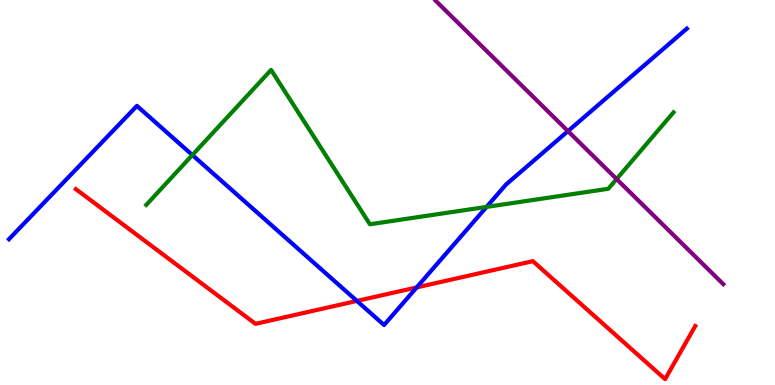[{'lines': ['blue', 'red'], 'intersections': [{'x': 4.61, 'y': 2.18}, {'x': 5.38, 'y': 2.53}]}, {'lines': ['green', 'red'], 'intersections': []}, {'lines': ['purple', 'red'], 'intersections': []}, {'lines': ['blue', 'green'], 'intersections': [{'x': 2.48, 'y': 5.97}, {'x': 6.28, 'y': 4.63}]}, {'lines': ['blue', 'purple'], 'intersections': [{'x': 7.33, 'y': 6.59}]}, {'lines': ['green', 'purple'], 'intersections': [{'x': 7.96, 'y': 5.35}]}]